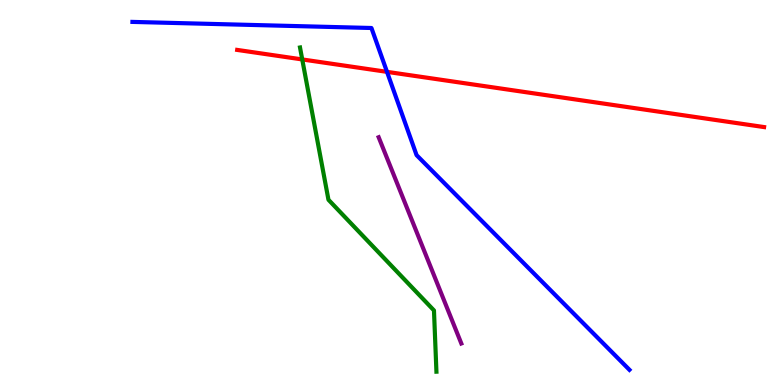[{'lines': ['blue', 'red'], 'intersections': [{'x': 4.99, 'y': 8.13}]}, {'lines': ['green', 'red'], 'intersections': [{'x': 3.9, 'y': 8.46}]}, {'lines': ['purple', 'red'], 'intersections': []}, {'lines': ['blue', 'green'], 'intersections': []}, {'lines': ['blue', 'purple'], 'intersections': []}, {'lines': ['green', 'purple'], 'intersections': []}]